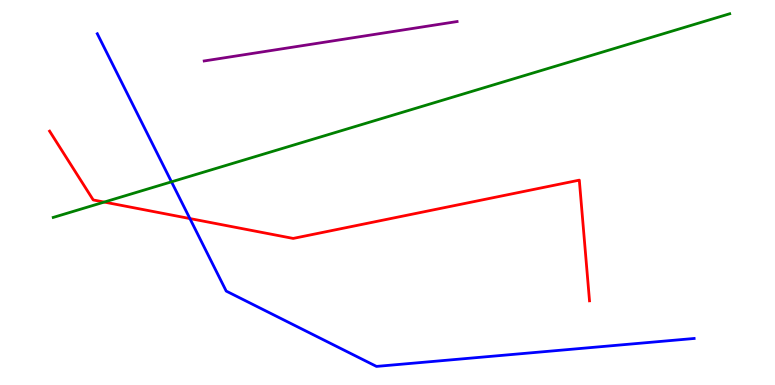[{'lines': ['blue', 'red'], 'intersections': [{'x': 2.45, 'y': 4.32}]}, {'lines': ['green', 'red'], 'intersections': [{'x': 1.35, 'y': 4.75}]}, {'lines': ['purple', 'red'], 'intersections': []}, {'lines': ['blue', 'green'], 'intersections': [{'x': 2.21, 'y': 5.28}]}, {'lines': ['blue', 'purple'], 'intersections': []}, {'lines': ['green', 'purple'], 'intersections': []}]